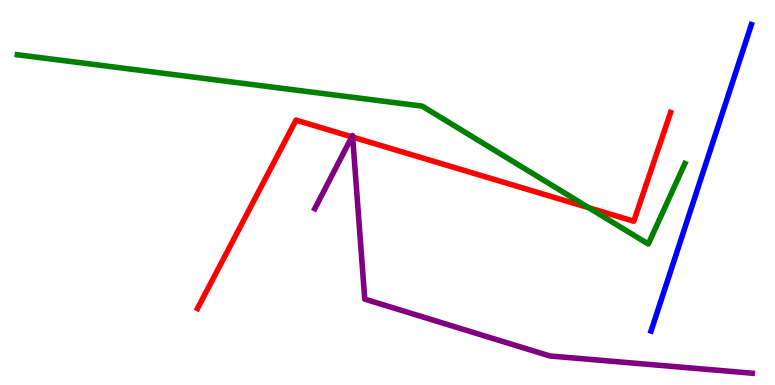[{'lines': ['blue', 'red'], 'intersections': []}, {'lines': ['green', 'red'], 'intersections': [{'x': 7.6, 'y': 4.6}]}, {'lines': ['purple', 'red'], 'intersections': [{'x': 4.54, 'y': 6.45}, {'x': 4.55, 'y': 6.44}]}, {'lines': ['blue', 'green'], 'intersections': []}, {'lines': ['blue', 'purple'], 'intersections': []}, {'lines': ['green', 'purple'], 'intersections': []}]